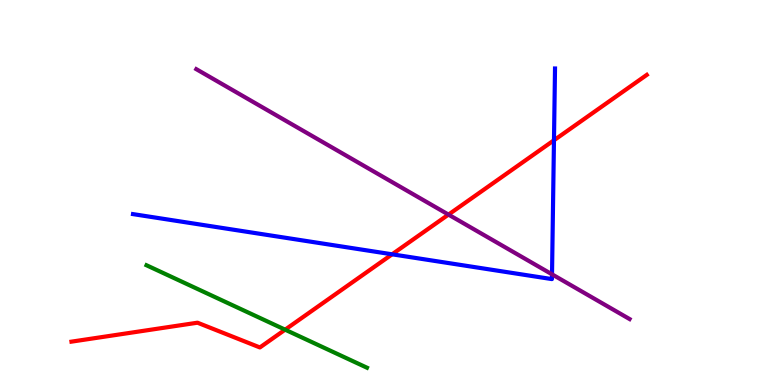[{'lines': ['blue', 'red'], 'intersections': [{'x': 5.06, 'y': 3.39}, {'x': 7.15, 'y': 6.36}]}, {'lines': ['green', 'red'], 'intersections': [{'x': 3.68, 'y': 1.44}]}, {'lines': ['purple', 'red'], 'intersections': [{'x': 5.79, 'y': 4.43}]}, {'lines': ['blue', 'green'], 'intersections': []}, {'lines': ['blue', 'purple'], 'intersections': [{'x': 7.12, 'y': 2.87}]}, {'lines': ['green', 'purple'], 'intersections': []}]